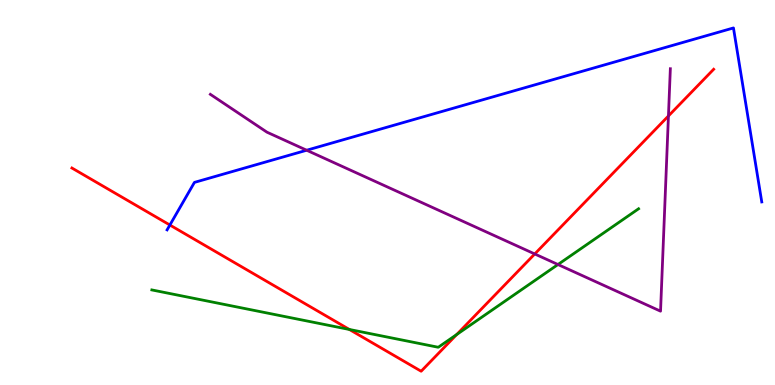[{'lines': ['blue', 'red'], 'intersections': [{'x': 2.19, 'y': 4.16}]}, {'lines': ['green', 'red'], 'intersections': [{'x': 4.51, 'y': 1.44}, {'x': 5.89, 'y': 1.31}]}, {'lines': ['purple', 'red'], 'intersections': [{'x': 6.9, 'y': 3.4}, {'x': 8.63, 'y': 6.99}]}, {'lines': ['blue', 'green'], 'intersections': []}, {'lines': ['blue', 'purple'], 'intersections': [{'x': 3.96, 'y': 6.1}]}, {'lines': ['green', 'purple'], 'intersections': [{'x': 7.2, 'y': 3.13}]}]